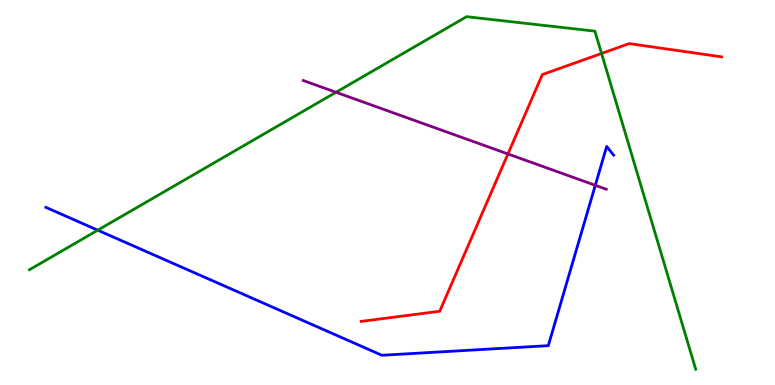[{'lines': ['blue', 'red'], 'intersections': []}, {'lines': ['green', 'red'], 'intersections': [{'x': 7.76, 'y': 8.61}]}, {'lines': ['purple', 'red'], 'intersections': [{'x': 6.55, 'y': 6.0}]}, {'lines': ['blue', 'green'], 'intersections': [{'x': 1.26, 'y': 4.02}]}, {'lines': ['blue', 'purple'], 'intersections': [{'x': 7.68, 'y': 5.19}]}, {'lines': ['green', 'purple'], 'intersections': [{'x': 4.34, 'y': 7.6}]}]